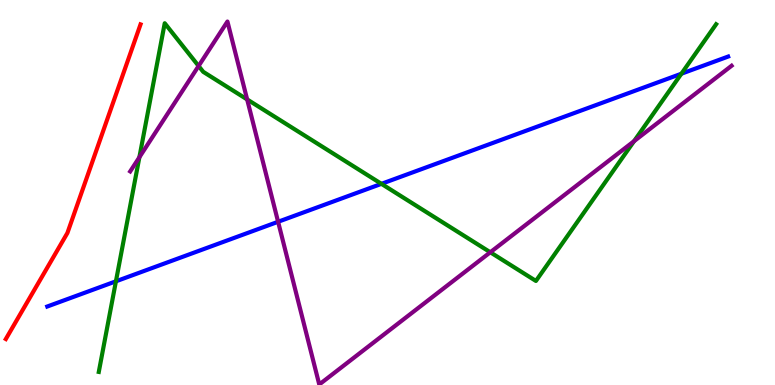[{'lines': ['blue', 'red'], 'intersections': []}, {'lines': ['green', 'red'], 'intersections': []}, {'lines': ['purple', 'red'], 'intersections': []}, {'lines': ['blue', 'green'], 'intersections': [{'x': 1.5, 'y': 2.69}, {'x': 4.92, 'y': 5.22}, {'x': 8.79, 'y': 8.09}]}, {'lines': ['blue', 'purple'], 'intersections': [{'x': 3.59, 'y': 4.24}]}, {'lines': ['green', 'purple'], 'intersections': [{'x': 1.8, 'y': 5.92}, {'x': 2.56, 'y': 8.29}, {'x': 3.19, 'y': 7.42}, {'x': 6.33, 'y': 3.45}, {'x': 8.18, 'y': 6.33}]}]